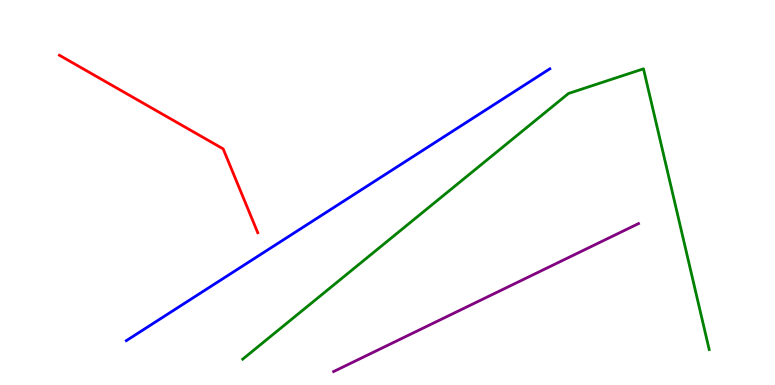[{'lines': ['blue', 'red'], 'intersections': []}, {'lines': ['green', 'red'], 'intersections': []}, {'lines': ['purple', 'red'], 'intersections': []}, {'lines': ['blue', 'green'], 'intersections': []}, {'lines': ['blue', 'purple'], 'intersections': []}, {'lines': ['green', 'purple'], 'intersections': []}]